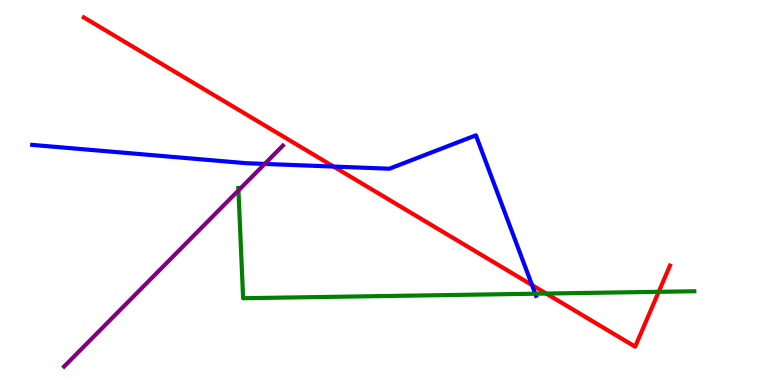[{'lines': ['blue', 'red'], 'intersections': [{'x': 4.3, 'y': 5.67}, {'x': 6.87, 'y': 2.6}]}, {'lines': ['green', 'red'], 'intersections': [{'x': 7.05, 'y': 2.38}, {'x': 8.5, 'y': 2.42}]}, {'lines': ['purple', 'red'], 'intersections': []}, {'lines': ['blue', 'green'], 'intersections': [{'x': 6.91, 'y': 2.37}]}, {'lines': ['blue', 'purple'], 'intersections': [{'x': 3.42, 'y': 5.74}]}, {'lines': ['green', 'purple'], 'intersections': [{'x': 3.08, 'y': 5.05}]}]